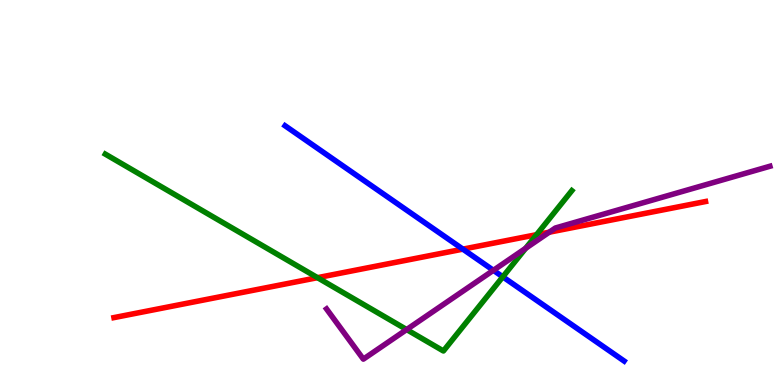[{'lines': ['blue', 'red'], 'intersections': [{'x': 5.97, 'y': 3.53}]}, {'lines': ['green', 'red'], 'intersections': [{'x': 4.1, 'y': 2.79}, {'x': 6.92, 'y': 3.9}]}, {'lines': ['purple', 'red'], 'intersections': [{'x': 7.09, 'y': 3.97}]}, {'lines': ['blue', 'green'], 'intersections': [{'x': 6.49, 'y': 2.81}]}, {'lines': ['blue', 'purple'], 'intersections': [{'x': 6.37, 'y': 2.98}]}, {'lines': ['green', 'purple'], 'intersections': [{'x': 5.25, 'y': 1.44}, {'x': 6.78, 'y': 3.55}]}]